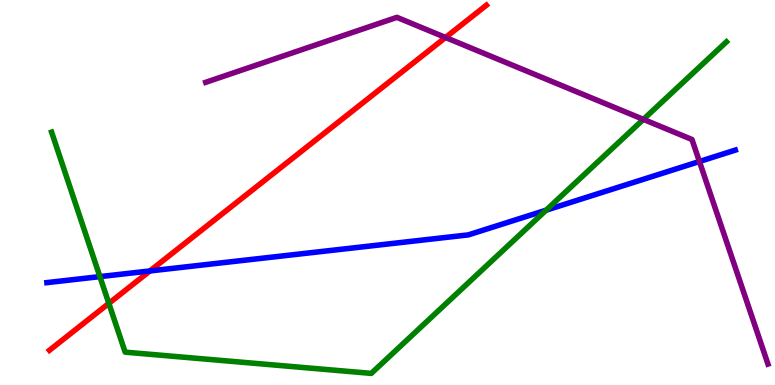[{'lines': ['blue', 'red'], 'intersections': [{'x': 1.93, 'y': 2.96}]}, {'lines': ['green', 'red'], 'intersections': [{'x': 1.4, 'y': 2.12}]}, {'lines': ['purple', 'red'], 'intersections': [{'x': 5.75, 'y': 9.03}]}, {'lines': ['blue', 'green'], 'intersections': [{'x': 1.29, 'y': 2.82}, {'x': 7.05, 'y': 4.54}]}, {'lines': ['blue', 'purple'], 'intersections': [{'x': 9.02, 'y': 5.81}]}, {'lines': ['green', 'purple'], 'intersections': [{'x': 8.3, 'y': 6.9}]}]